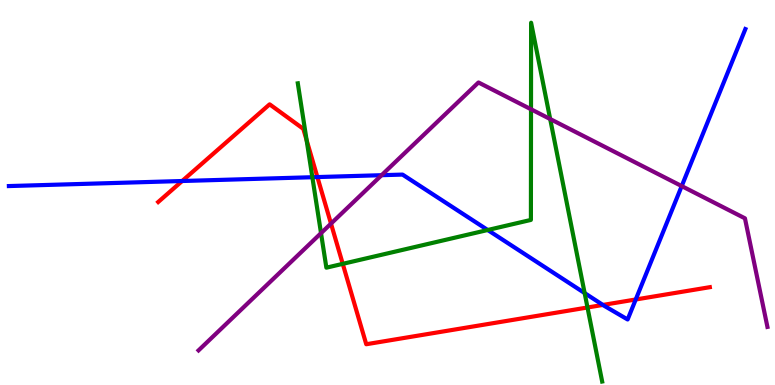[{'lines': ['blue', 'red'], 'intersections': [{'x': 2.35, 'y': 5.3}, {'x': 4.1, 'y': 5.4}, {'x': 7.78, 'y': 2.08}, {'x': 8.2, 'y': 2.22}]}, {'lines': ['green', 'red'], 'intersections': [{'x': 3.96, 'y': 6.36}, {'x': 4.42, 'y': 3.15}, {'x': 7.58, 'y': 2.01}]}, {'lines': ['purple', 'red'], 'intersections': [{'x': 4.27, 'y': 4.19}]}, {'lines': ['blue', 'green'], 'intersections': [{'x': 4.03, 'y': 5.4}, {'x': 6.29, 'y': 4.03}, {'x': 7.54, 'y': 2.39}]}, {'lines': ['blue', 'purple'], 'intersections': [{'x': 4.92, 'y': 5.45}, {'x': 8.8, 'y': 5.17}]}, {'lines': ['green', 'purple'], 'intersections': [{'x': 4.14, 'y': 3.94}, {'x': 6.85, 'y': 7.16}, {'x': 7.1, 'y': 6.91}]}]